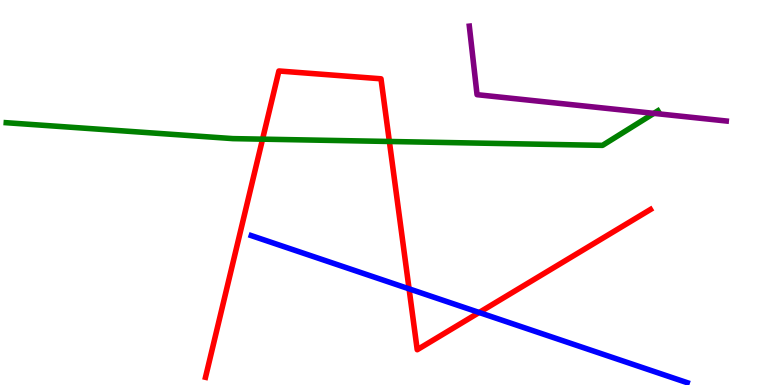[{'lines': ['blue', 'red'], 'intersections': [{'x': 5.28, 'y': 2.5}, {'x': 6.18, 'y': 1.88}]}, {'lines': ['green', 'red'], 'intersections': [{'x': 3.39, 'y': 6.39}, {'x': 5.02, 'y': 6.33}]}, {'lines': ['purple', 'red'], 'intersections': []}, {'lines': ['blue', 'green'], 'intersections': []}, {'lines': ['blue', 'purple'], 'intersections': []}, {'lines': ['green', 'purple'], 'intersections': [{'x': 8.44, 'y': 7.06}]}]